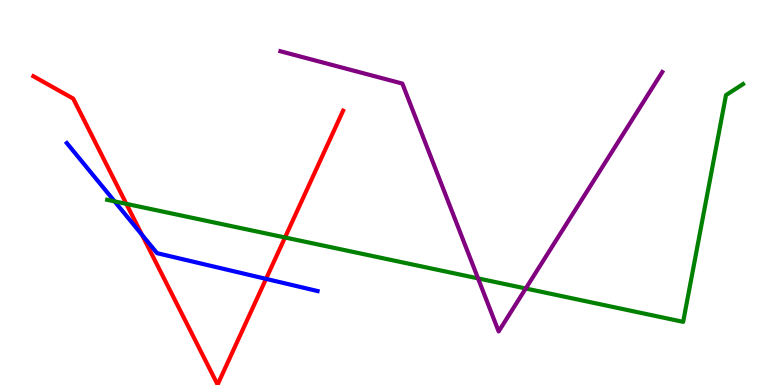[{'lines': ['blue', 'red'], 'intersections': [{'x': 1.83, 'y': 3.9}, {'x': 3.43, 'y': 2.76}]}, {'lines': ['green', 'red'], 'intersections': [{'x': 1.63, 'y': 4.7}, {'x': 3.68, 'y': 3.83}]}, {'lines': ['purple', 'red'], 'intersections': []}, {'lines': ['blue', 'green'], 'intersections': [{'x': 1.48, 'y': 4.77}]}, {'lines': ['blue', 'purple'], 'intersections': []}, {'lines': ['green', 'purple'], 'intersections': [{'x': 6.17, 'y': 2.77}, {'x': 6.78, 'y': 2.51}]}]